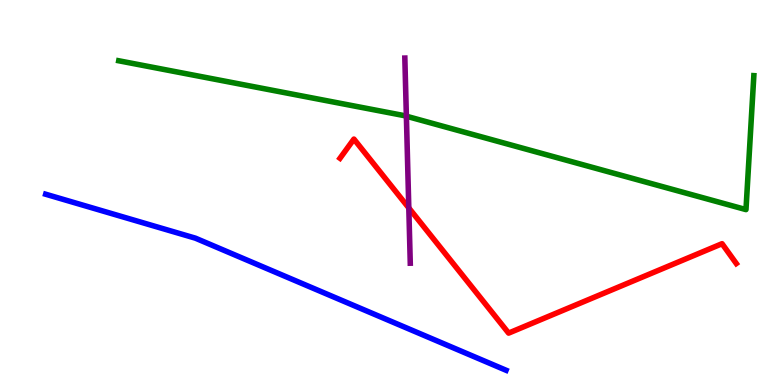[{'lines': ['blue', 'red'], 'intersections': []}, {'lines': ['green', 'red'], 'intersections': []}, {'lines': ['purple', 'red'], 'intersections': [{'x': 5.27, 'y': 4.6}]}, {'lines': ['blue', 'green'], 'intersections': []}, {'lines': ['blue', 'purple'], 'intersections': []}, {'lines': ['green', 'purple'], 'intersections': [{'x': 5.24, 'y': 6.98}]}]